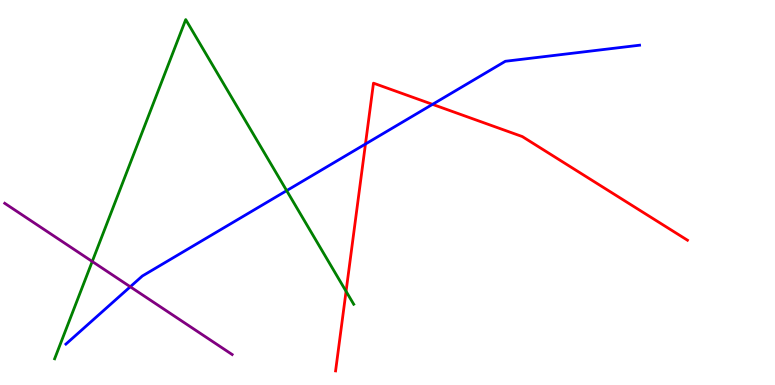[{'lines': ['blue', 'red'], 'intersections': [{'x': 4.72, 'y': 6.26}, {'x': 5.58, 'y': 7.29}]}, {'lines': ['green', 'red'], 'intersections': [{'x': 4.47, 'y': 2.43}]}, {'lines': ['purple', 'red'], 'intersections': []}, {'lines': ['blue', 'green'], 'intersections': [{'x': 3.7, 'y': 5.05}]}, {'lines': ['blue', 'purple'], 'intersections': [{'x': 1.68, 'y': 2.55}]}, {'lines': ['green', 'purple'], 'intersections': [{'x': 1.19, 'y': 3.21}]}]